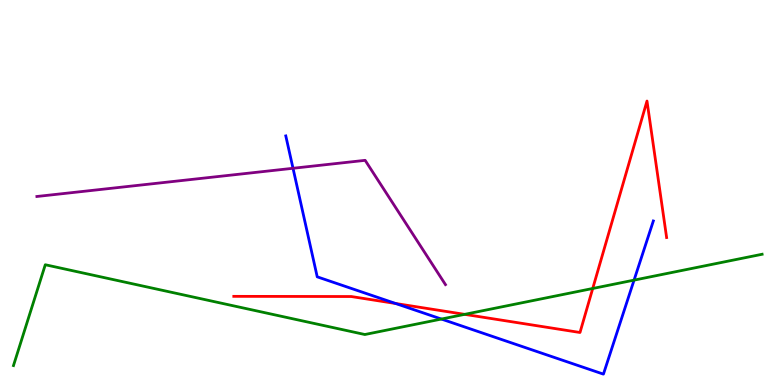[{'lines': ['blue', 'red'], 'intersections': [{'x': 5.11, 'y': 2.12}]}, {'lines': ['green', 'red'], 'intersections': [{'x': 6.0, 'y': 1.83}, {'x': 7.65, 'y': 2.51}]}, {'lines': ['purple', 'red'], 'intersections': []}, {'lines': ['blue', 'green'], 'intersections': [{'x': 5.7, 'y': 1.71}, {'x': 8.18, 'y': 2.72}]}, {'lines': ['blue', 'purple'], 'intersections': [{'x': 3.78, 'y': 5.63}]}, {'lines': ['green', 'purple'], 'intersections': []}]